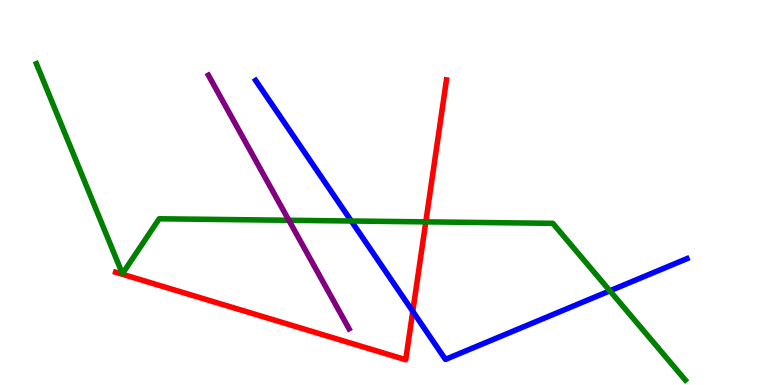[{'lines': ['blue', 'red'], 'intersections': [{'x': 5.33, 'y': 1.91}]}, {'lines': ['green', 'red'], 'intersections': [{'x': 5.49, 'y': 4.24}]}, {'lines': ['purple', 'red'], 'intersections': []}, {'lines': ['blue', 'green'], 'intersections': [{'x': 4.53, 'y': 4.26}, {'x': 7.87, 'y': 2.45}]}, {'lines': ['blue', 'purple'], 'intersections': []}, {'lines': ['green', 'purple'], 'intersections': [{'x': 3.73, 'y': 4.28}]}]